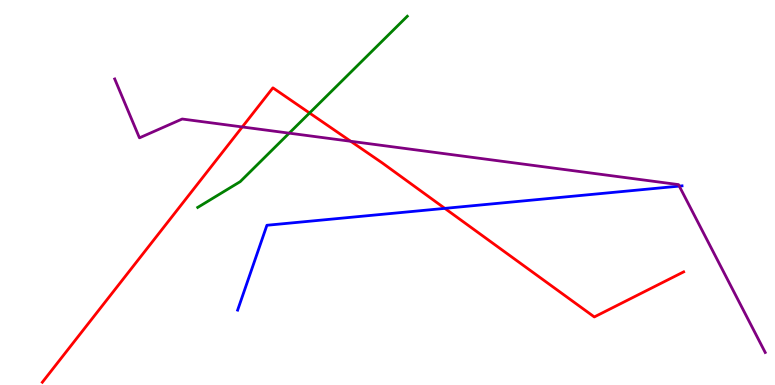[{'lines': ['blue', 'red'], 'intersections': [{'x': 5.74, 'y': 4.59}]}, {'lines': ['green', 'red'], 'intersections': [{'x': 3.99, 'y': 7.06}]}, {'lines': ['purple', 'red'], 'intersections': [{'x': 3.13, 'y': 6.7}, {'x': 4.53, 'y': 6.33}]}, {'lines': ['blue', 'green'], 'intersections': []}, {'lines': ['blue', 'purple'], 'intersections': [{'x': 8.76, 'y': 5.17}]}, {'lines': ['green', 'purple'], 'intersections': [{'x': 3.73, 'y': 6.54}]}]